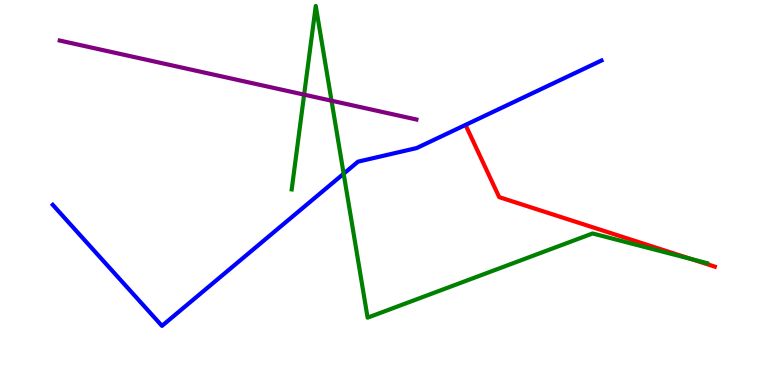[{'lines': ['blue', 'red'], 'intersections': []}, {'lines': ['green', 'red'], 'intersections': [{'x': 8.92, 'y': 3.27}]}, {'lines': ['purple', 'red'], 'intersections': []}, {'lines': ['blue', 'green'], 'intersections': [{'x': 4.43, 'y': 5.49}]}, {'lines': ['blue', 'purple'], 'intersections': []}, {'lines': ['green', 'purple'], 'intersections': [{'x': 3.92, 'y': 7.54}, {'x': 4.28, 'y': 7.38}]}]